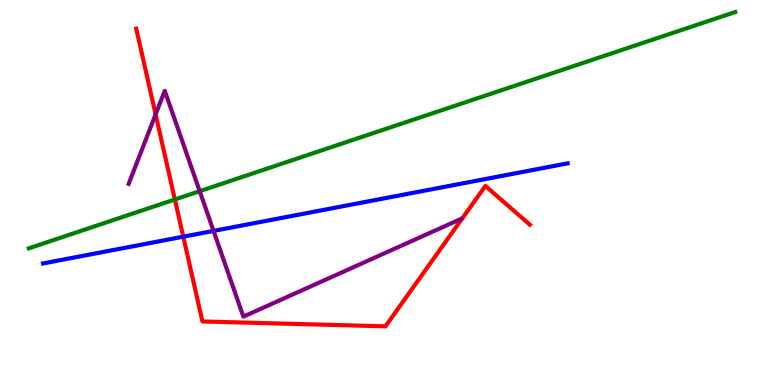[{'lines': ['blue', 'red'], 'intersections': [{'x': 2.36, 'y': 3.85}]}, {'lines': ['green', 'red'], 'intersections': [{'x': 2.26, 'y': 4.82}]}, {'lines': ['purple', 'red'], 'intersections': [{'x': 2.01, 'y': 7.03}]}, {'lines': ['blue', 'green'], 'intersections': []}, {'lines': ['blue', 'purple'], 'intersections': [{'x': 2.76, 'y': 4.0}]}, {'lines': ['green', 'purple'], 'intersections': [{'x': 2.58, 'y': 5.03}]}]